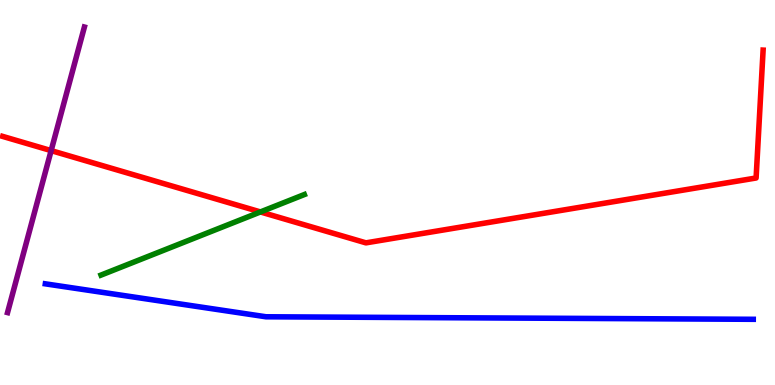[{'lines': ['blue', 'red'], 'intersections': []}, {'lines': ['green', 'red'], 'intersections': [{'x': 3.36, 'y': 4.5}]}, {'lines': ['purple', 'red'], 'intersections': [{'x': 0.66, 'y': 6.09}]}, {'lines': ['blue', 'green'], 'intersections': []}, {'lines': ['blue', 'purple'], 'intersections': []}, {'lines': ['green', 'purple'], 'intersections': []}]